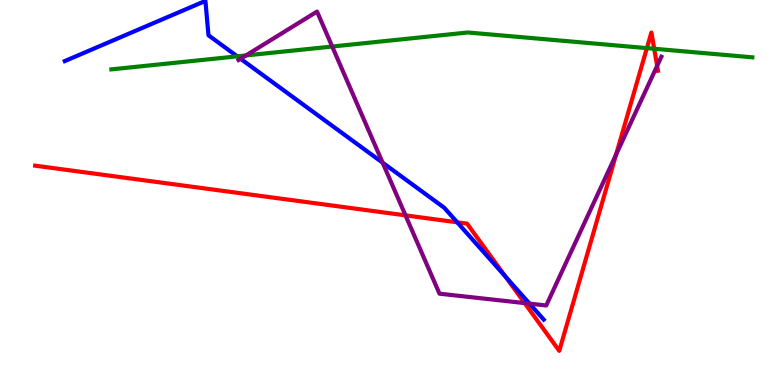[{'lines': ['blue', 'red'], 'intersections': [{'x': 5.9, 'y': 4.23}, {'x': 6.52, 'y': 2.82}]}, {'lines': ['green', 'red'], 'intersections': [{'x': 8.35, 'y': 8.75}, {'x': 8.44, 'y': 8.73}]}, {'lines': ['purple', 'red'], 'intersections': [{'x': 5.23, 'y': 4.41}, {'x': 6.77, 'y': 2.13}, {'x': 7.95, 'y': 5.99}, {'x': 8.48, 'y': 8.29}]}, {'lines': ['blue', 'green'], 'intersections': [{'x': 3.06, 'y': 8.54}]}, {'lines': ['blue', 'purple'], 'intersections': [{'x': 3.1, 'y': 8.47}, {'x': 4.94, 'y': 5.77}, {'x': 6.83, 'y': 2.11}]}, {'lines': ['green', 'purple'], 'intersections': [{'x': 3.17, 'y': 8.56}, {'x': 4.29, 'y': 8.79}]}]